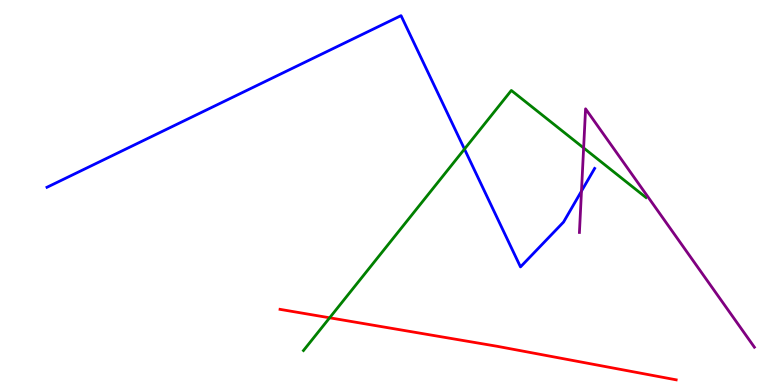[{'lines': ['blue', 'red'], 'intersections': []}, {'lines': ['green', 'red'], 'intersections': [{'x': 4.25, 'y': 1.75}]}, {'lines': ['purple', 'red'], 'intersections': []}, {'lines': ['blue', 'green'], 'intersections': [{'x': 5.99, 'y': 6.13}]}, {'lines': ['blue', 'purple'], 'intersections': [{'x': 7.5, 'y': 5.04}]}, {'lines': ['green', 'purple'], 'intersections': [{'x': 7.53, 'y': 6.16}]}]